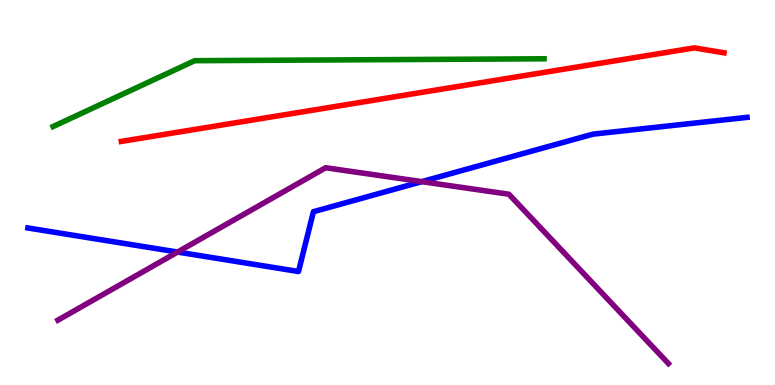[{'lines': ['blue', 'red'], 'intersections': []}, {'lines': ['green', 'red'], 'intersections': []}, {'lines': ['purple', 'red'], 'intersections': []}, {'lines': ['blue', 'green'], 'intersections': []}, {'lines': ['blue', 'purple'], 'intersections': [{'x': 2.29, 'y': 3.45}, {'x': 5.44, 'y': 5.28}]}, {'lines': ['green', 'purple'], 'intersections': []}]